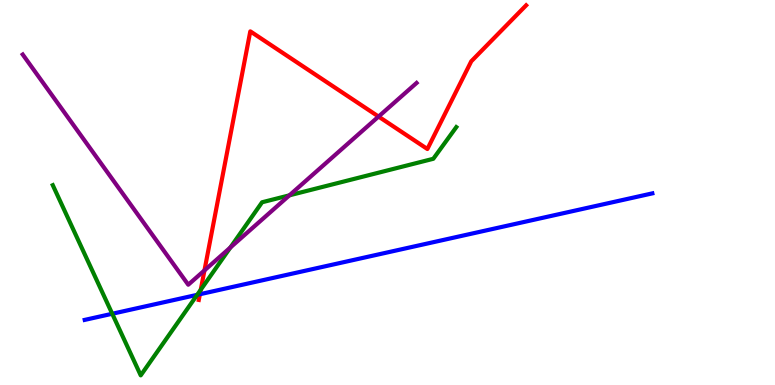[{'lines': ['blue', 'red'], 'intersections': [{'x': 2.58, 'y': 2.36}]}, {'lines': ['green', 'red'], 'intersections': [{'x': 2.59, 'y': 2.47}]}, {'lines': ['purple', 'red'], 'intersections': [{'x': 2.64, 'y': 2.98}, {'x': 4.88, 'y': 6.97}]}, {'lines': ['blue', 'green'], 'intersections': [{'x': 1.45, 'y': 1.85}, {'x': 2.54, 'y': 2.34}]}, {'lines': ['blue', 'purple'], 'intersections': []}, {'lines': ['green', 'purple'], 'intersections': [{'x': 2.97, 'y': 3.57}, {'x': 3.73, 'y': 4.93}]}]